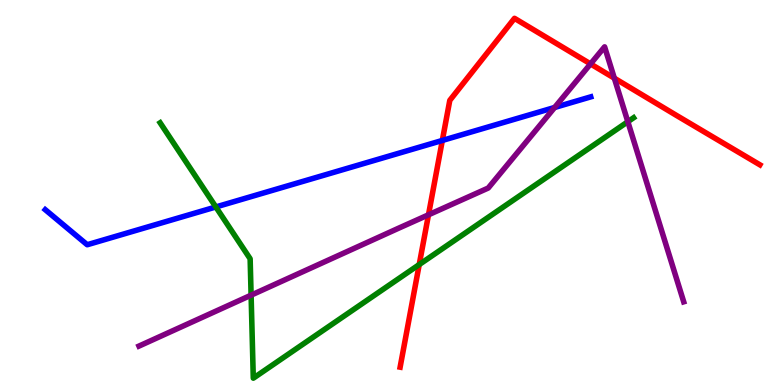[{'lines': ['blue', 'red'], 'intersections': [{'x': 5.71, 'y': 6.35}]}, {'lines': ['green', 'red'], 'intersections': [{'x': 5.41, 'y': 3.13}]}, {'lines': ['purple', 'red'], 'intersections': [{'x': 5.53, 'y': 4.42}, {'x': 7.62, 'y': 8.34}, {'x': 7.93, 'y': 7.97}]}, {'lines': ['blue', 'green'], 'intersections': [{'x': 2.79, 'y': 4.62}]}, {'lines': ['blue', 'purple'], 'intersections': [{'x': 7.16, 'y': 7.21}]}, {'lines': ['green', 'purple'], 'intersections': [{'x': 3.24, 'y': 2.33}, {'x': 8.1, 'y': 6.84}]}]